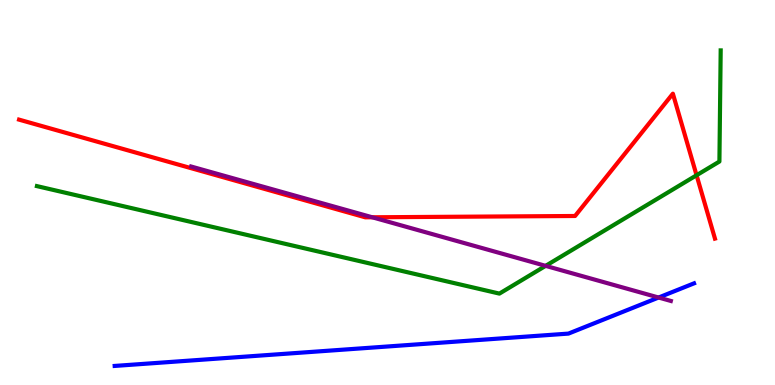[{'lines': ['blue', 'red'], 'intersections': []}, {'lines': ['green', 'red'], 'intersections': [{'x': 8.99, 'y': 5.45}]}, {'lines': ['purple', 'red'], 'intersections': [{'x': 4.8, 'y': 4.36}]}, {'lines': ['blue', 'green'], 'intersections': []}, {'lines': ['blue', 'purple'], 'intersections': [{'x': 8.5, 'y': 2.27}]}, {'lines': ['green', 'purple'], 'intersections': [{'x': 7.04, 'y': 3.09}]}]